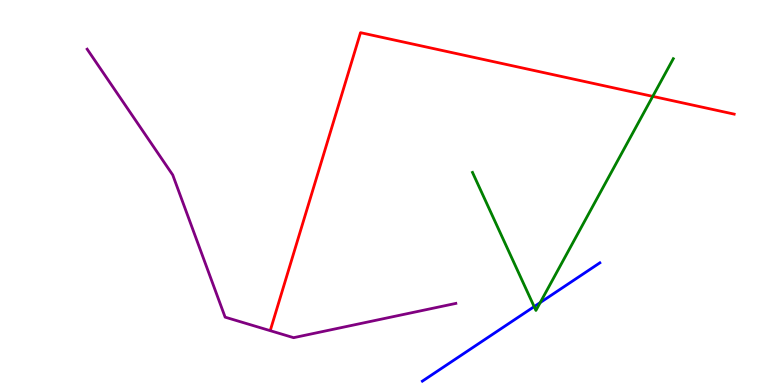[{'lines': ['blue', 'red'], 'intersections': []}, {'lines': ['green', 'red'], 'intersections': [{'x': 8.42, 'y': 7.5}]}, {'lines': ['purple', 'red'], 'intersections': []}, {'lines': ['blue', 'green'], 'intersections': [{'x': 6.89, 'y': 2.04}, {'x': 6.97, 'y': 2.14}]}, {'lines': ['blue', 'purple'], 'intersections': []}, {'lines': ['green', 'purple'], 'intersections': []}]